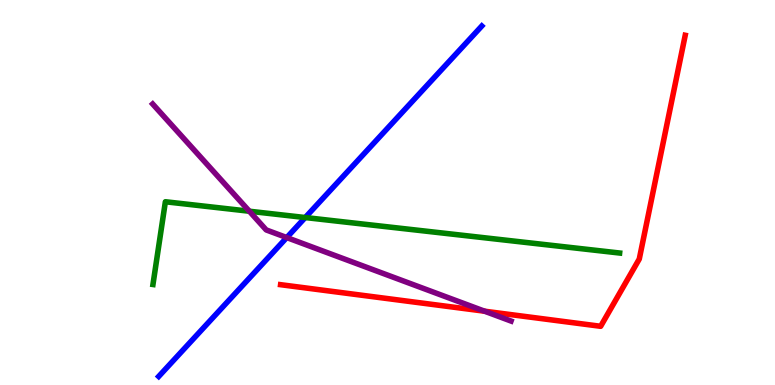[{'lines': ['blue', 'red'], 'intersections': []}, {'lines': ['green', 'red'], 'intersections': []}, {'lines': ['purple', 'red'], 'intersections': [{'x': 6.25, 'y': 1.92}]}, {'lines': ['blue', 'green'], 'intersections': [{'x': 3.94, 'y': 4.35}]}, {'lines': ['blue', 'purple'], 'intersections': [{'x': 3.7, 'y': 3.83}]}, {'lines': ['green', 'purple'], 'intersections': [{'x': 3.22, 'y': 4.51}]}]